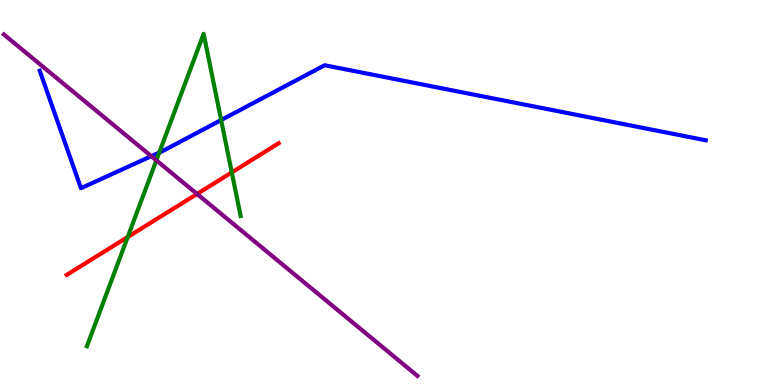[{'lines': ['blue', 'red'], 'intersections': []}, {'lines': ['green', 'red'], 'intersections': [{'x': 1.65, 'y': 3.84}, {'x': 2.99, 'y': 5.52}]}, {'lines': ['purple', 'red'], 'intersections': [{'x': 2.54, 'y': 4.96}]}, {'lines': ['blue', 'green'], 'intersections': [{'x': 2.06, 'y': 6.04}, {'x': 2.85, 'y': 6.88}]}, {'lines': ['blue', 'purple'], 'intersections': [{'x': 1.95, 'y': 5.94}]}, {'lines': ['green', 'purple'], 'intersections': [{'x': 2.02, 'y': 5.83}]}]